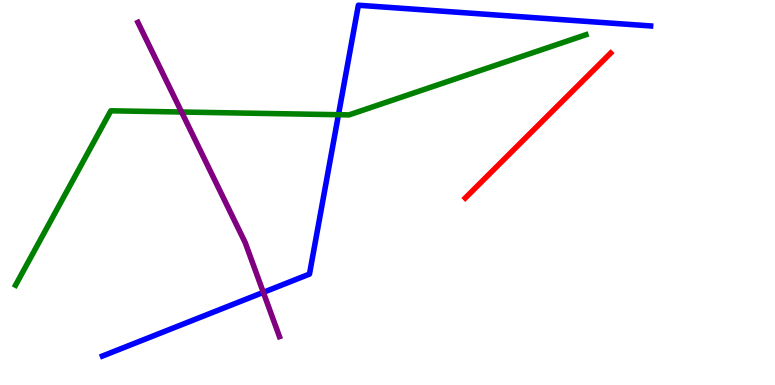[{'lines': ['blue', 'red'], 'intersections': []}, {'lines': ['green', 'red'], 'intersections': []}, {'lines': ['purple', 'red'], 'intersections': []}, {'lines': ['blue', 'green'], 'intersections': [{'x': 4.37, 'y': 7.02}]}, {'lines': ['blue', 'purple'], 'intersections': [{'x': 3.4, 'y': 2.41}]}, {'lines': ['green', 'purple'], 'intersections': [{'x': 2.34, 'y': 7.09}]}]